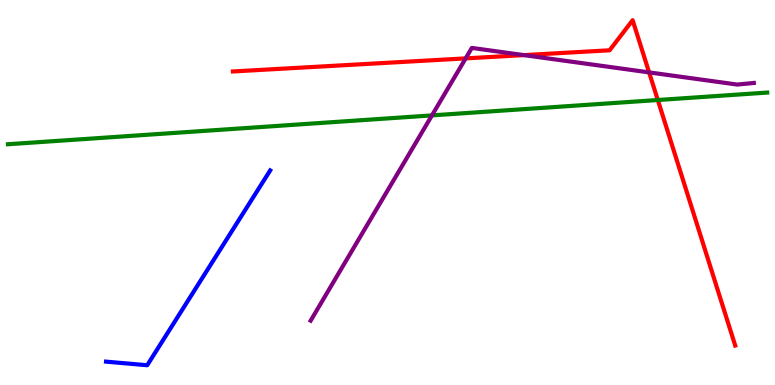[{'lines': ['blue', 'red'], 'intersections': []}, {'lines': ['green', 'red'], 'intersections': [{'x': 8.49, 'y': 7.4}]}, {'lines': ['purple', 'red'], 'intersections': [{'x': 6.01, 'y': 8.48}, {'x': 6.76, 'y': 8.57}, {'x': 8.38, 'y': 8.12}]}, {'lines': ['blue', 'green'], 'intersections': []}, {'lines': ['blue', 'purple'], 'intersections': []}, {'lines': ['green', 'purple'], 'intersections': [{'x': 5.57, 'y': 7.0}]}]